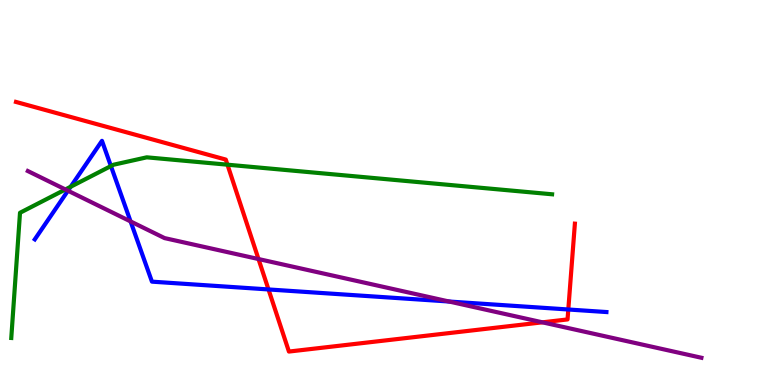[{'lines': ['blue', 'red'], 'intersections': [{'x': 3.46, 'y': 2.48}, {'x': 7.33, 'y': 1.96}]}, {'lines': ['green', 'red'], 'intersections': [{'x': 2.94, 'y': 5.72}]}, {'lines': ['purple', 'red'], 'intersections': [{'x': 3.34, 'y': 3.27}, {'x': 7.0, 'y': 1.63}]}, {'lines': ['blue', 'green'], 'intersections': [{'x': 0.912, 'y': 5.15}, {'x': 1.43, 'y': 5.69}]}, {'lines': ['blue', 'purple'], 'intersections': [{'x': 0.877, 'y': 5.05}, {'x': 1.68, 'y': 4.25}, {'x': 5.79, 'y': 2.17}]}, {'lines': ['green', 'purple'], 'intersections': [{'x': 0.844, 'y': 5.08}]}]